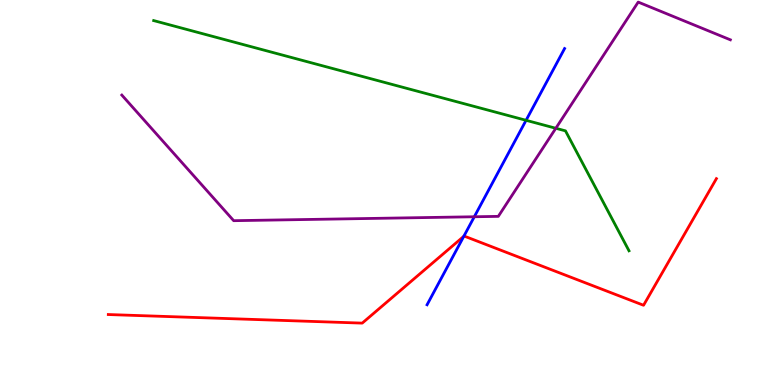[{'lines': ['blue', 'red'], 'intersections': [{'x': 5.98, 'y': 3.86}]}, {'lines': ['green', 'red'], 'intersections': []}, {'lines': ['purple', 'red'], 'intersections': []}, {'lines': ['blue', 'green'], 'intersections': [{'x': 6.79, 'y': 6.88}]}, {'lines': ['blue', 'purple'], 'intersections': [{'x': 6.12, 'y': 4.37}]}, {'lines': ['green', 'purple'], 'intersections': [{'x': 7.17, 'y': 6.67}]}]